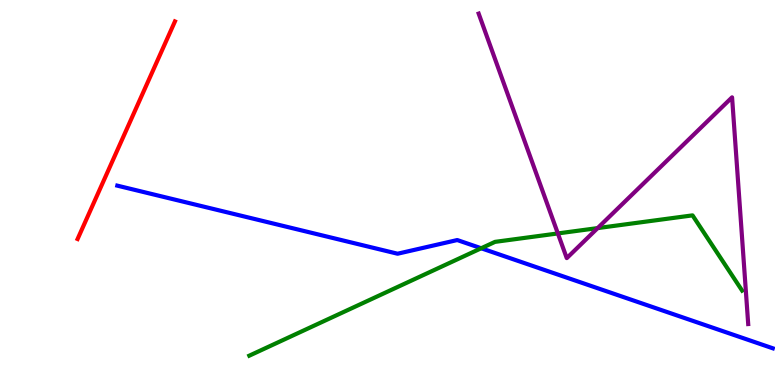[{'lines': ['blue', 'red'], 'intersections': []}, {'lines': ['green', 'red'], 'intersections': []}, {'lines': ['purple', 'red'], 'intersections': []}, {'lines': ['blue', 'green'], 'intersections': [{'x': 6.21, 'y': 3.55}]}, {'lines': ['blue', 'purple'], 'intersections': []}, {'lines': ['green', 'purple'], 'intersections': [{'x': 7.2, 'y': 3.94}, {'x': 7.71, 'y': 4.08}]}]